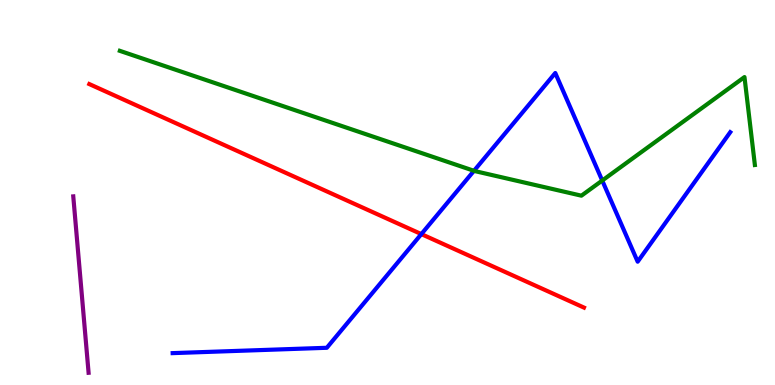[{'lines': ['blue', 'red'], 'intersections': [{'x': 5.44, 'y': 3.92}]}, {'lines': ['green', 'red'], 'intersections': []}, {'lines': ['purple', 'red'], 'intersections': []}, {'lines': ['blue', 'green'], 'intersections': [{'x': 6.12, 'y': 5.56}, {'x': 7.77, 'y': 5.31}]}, {'lines': ['blue', 'purple'], 'intersections': []}, {'lines': ['green', 'purple'], 'intersections': []}]